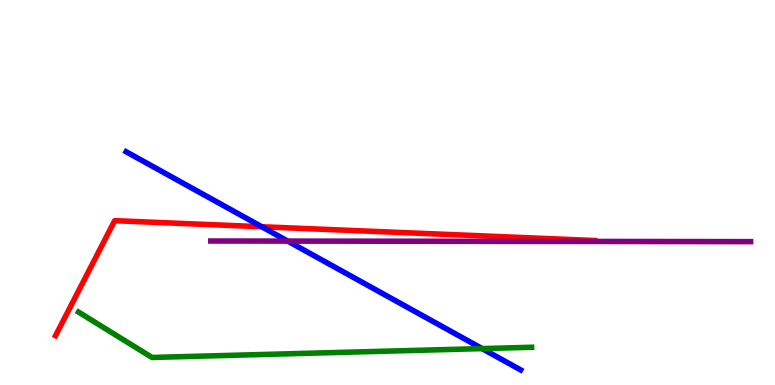[{'lines': ['blue', 'red'], 'intersections': [{'x': 3.38, 'y': 4.11}]}, {'lines': ['green', 'red'], 'intersections': []}, {'lines': ['purple', 'red'], 'intersections': []}, {'lines': ['blue', 'green'], 'intersections': [{'x': 6.22, 'y': 0.946}]}, {'lines': ['blue', 'purple'], 'intersections': [{'x': 3.71, 'y': 3.74}]}, {'lines': ['green', 'purple'], 'intersections': []}]